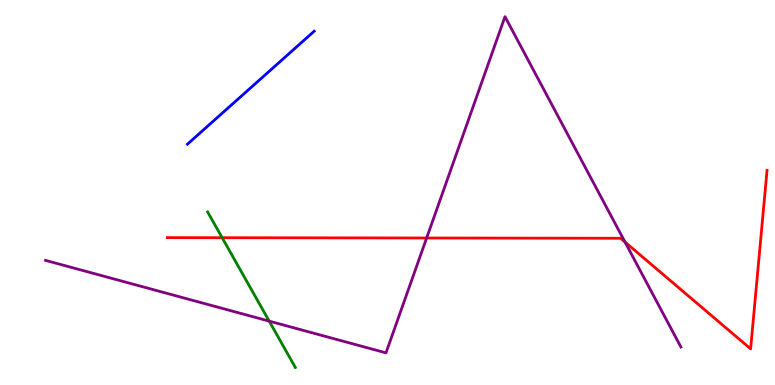[{'lines': ['blue', 'red'], 'intersections': []}, {'lines': ['green', 'red'], 'intersections': [{'x': 2.87, 'y': 3.83}]}, {'lines': ['purple', 'red'], 'intersections': [{'x': 5.51, 'y': 3.82}, {'x': 8.06, 'y': 3.71}]}, {'lines': ['blue', 'green'], 'intersections': []}, {'lines': ['blue', 'purple'], 'intersections': []}, {'lines': ['green', 'purple'], 'intersections': [{'x': 3.47, 'y': 1.66}]}]